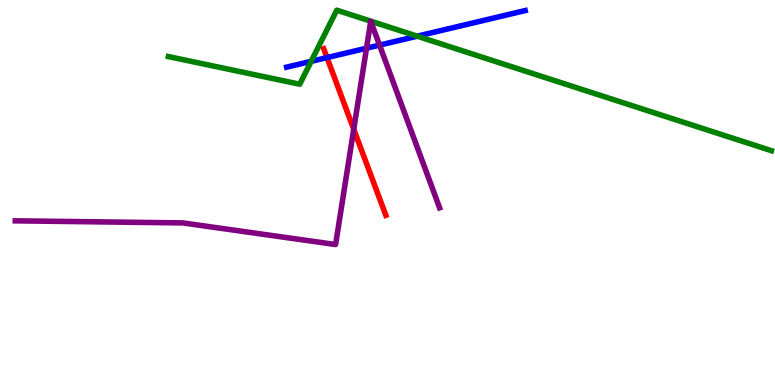[{'lines': ['blue', 'red'], 'intersections': [{'x': 4.22, 'y': 8.5}]}, {'lines': ['green', 'red'], 'intersections': []}, {'lines': ['purple', 'red'], 'intersections': [{'x': 4.56, 'y': 6.64}]}, {'lines': ['blue', 'green'], 'intersections': [{'x': 4.01, 'y': 8.41}, {'x': 5.38, 'y': 9.06}]}, {'lines': ['blue', 'purple'], 'intersections': [{'x': 4.73, 'y': 8.75}, {'x': 4.9, 'y': 8.83}]}, {'lines': ['green', 'purple'], 'intersections': []}]